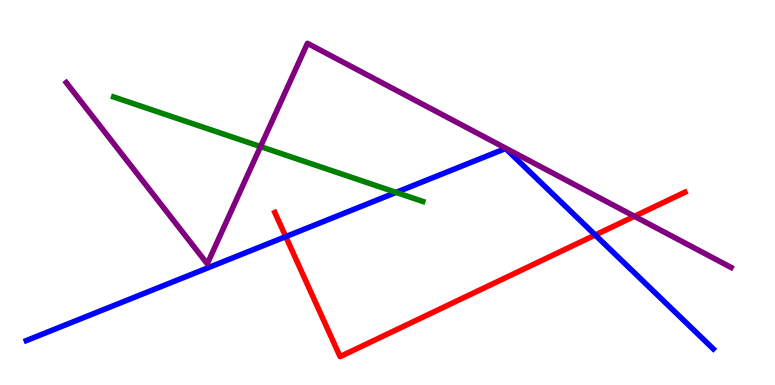[{'lines': ['blue', 'red'], 'intersections': [{'x': 3.69, 'y': 3.85}, {'x': 7.68, 'y': 3.9}]}, {'lines': ['green', 'red'], 'intersections': []}, {'lines': ['purple', 'red'], 'intersections': [{'x': 8.19, 'y': 4.38}]}, {'lines': ['blue', 'green'], 'intersections': [{'x': 5.11, 'y': 5.0}]}, {'lines': ['blue', 'purple'], 'intersections': []}, {'lines': ['green', 'purple'], 'intersections': [{'x': 3.36, 'y': 6.19}]}]